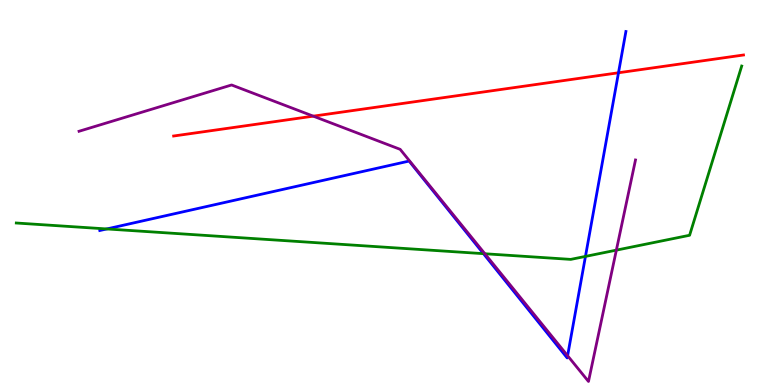[{'lines': ['blue', 'red'], 'intersections': [{'x': 7.98, 'y': 8.11}]}, {'lines': ['green', 'red'], 'intersections': []}, {'lines': ['purple', 'red'], 'intersections': [{'x': 4.04, 'y': 6.98}]}, {'lines': ['blue', 'green'], 'intersections': [{'x': 1.38, 'y': 4.05}, {'x': 6.24, 'y': 3.41}, {'x': 7.55, 'y': 3.34}]}, {'lines': ['blue', 'purple'], 'intersections': [{'x': 7.32, 'y': 0.761}]}, {'lines': ['green', 'purple'], 'intersections': [{'x': 6.26, 'y': 3.41}, {'x': 7.95, 'y': 3.5}]}]